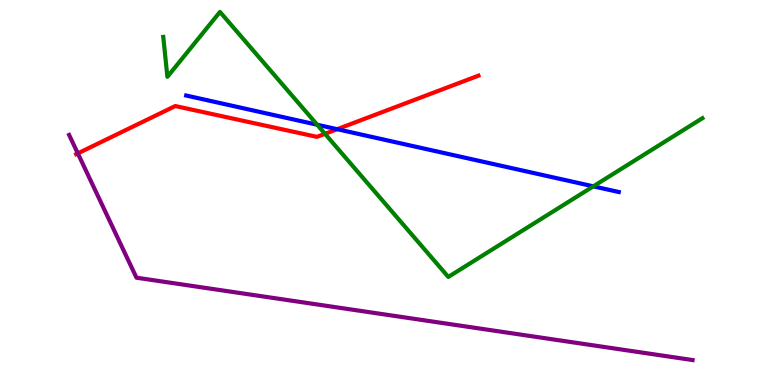[{'lines': ['blue', 'red'], 'intersections': [{'x': 4.35, 'y': 6.64}]}, {'lines': ['green', 'red'], 'intersections': [{'x': 4.19, 'y': 6.52}]}, {'lines': ['purple', 'red'], 'intersections': [{'x': 1.0, 'y': 6.02}]}, {'lines': ['blue', 'green'], 'intersections': [{'x': 4.09, 'y': 6.76}, {'x': 7.66, 'y': 5.16}]}, {'lines': ['blue', 'purple'], 'intersections': []}, {'lines': ['green', 'purple'], 'intersections': []}]